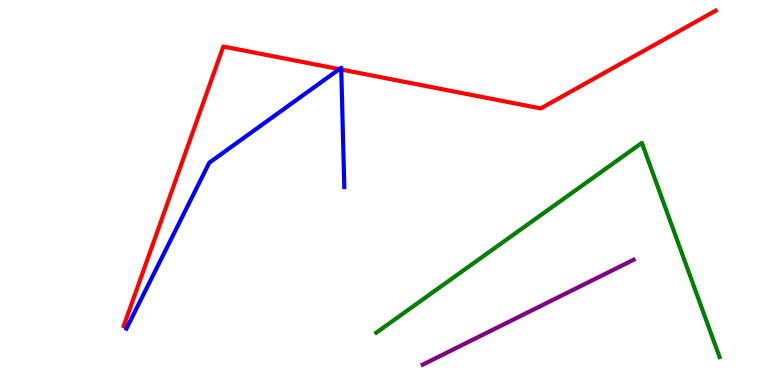[{'lines': ['blue', 'red'], 'intersections': [{'x': 4.38, 'y': 8.2}, {'x': 4.4, 'y': 8.19}]}, {'lines': ['green', 'red'], 'intersections': []}, {'lines': ['purple', 'red'], 'intersections': []}, {'lines': ['blue', 'green'], 'intersections': []}, {'lines': ['blue', 'purple'], 'intersections': []}, {'lines': ['green', 'purple'], 'intersections': []}]